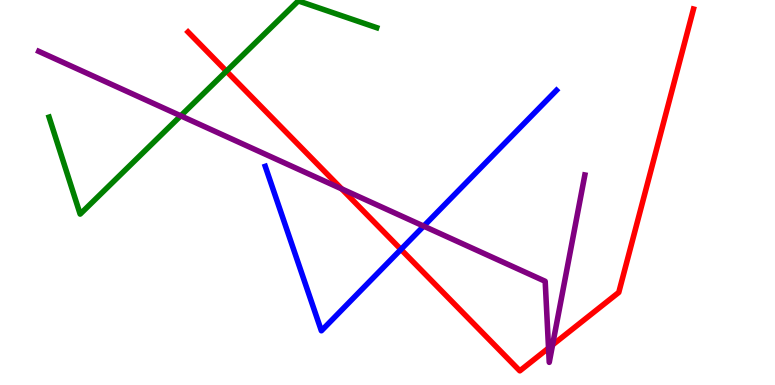[{'lines': ['blue', 'red'], 'intersections': [{'x': 5.17, 'y': 3.52}]}, {'lines': ['green', 'red'], 'intersections': [{'x': 2.92, 'y': 8.15}]}, {'lines': ['purple', 'red'], 'intersections': [{'x': 4.41, 'y': 5.09}, {'x': 7.08, 'y': 0.959}, {'x': 7.13, 'y': 1.04}]}, {'lines': ['blue', 'green'], 'intersections': []}, {'lines': ['blue', 'purple'], 'intersections': [{'x': 5.47, 'y': 4.13}]}, {'lines': ['green', 'purple'], 'intersections': [{'x': 2.33, 'y': 6.99}]}]